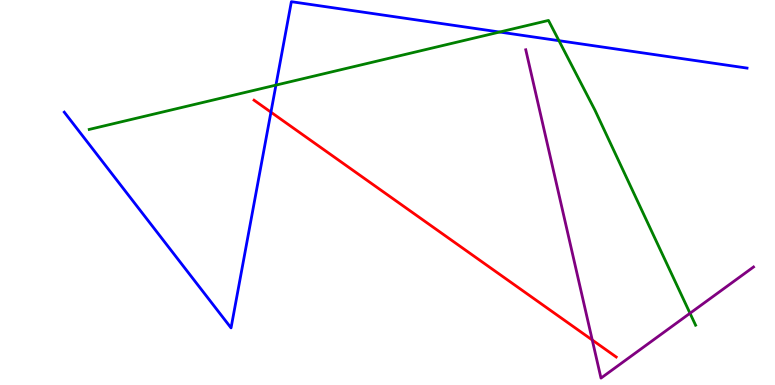[{'lines': ['blue', 'red'], 'intersections': [{'x': 3.5, 'y': 7.09}]}, {'lines': ['green', 'red'], 'intersections': []}, {'lines': ['purple', 'red'], 'intersections': [{'x': 7.64, 'y': 1.17}]}, {'lines': ['blue', 'green'], 'intersections': [{'x': 3.56, 'y': 7.79}, {'x': 6.45, 'y': 9.17}, {'x': 7.21, 'y': 8.94}]}, {'lines': ['blue', 'purple'], 'intersections': []}, {'lines': ['green', 'purple'], 'intersections': [{'x': 8.9, 'y': 1.86}]}]